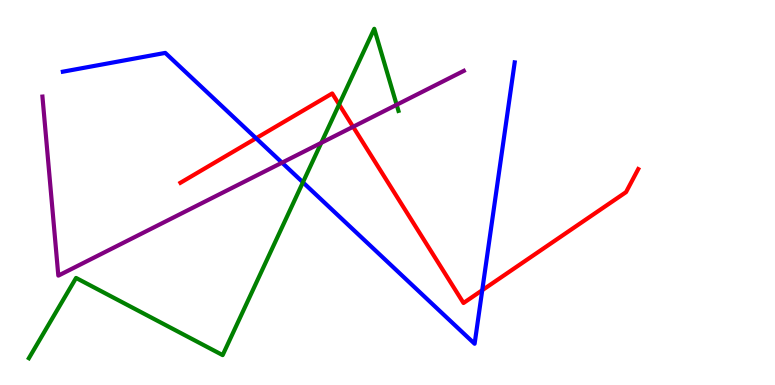[{'lines': ['blue', 'red'], 'intersections': [{'x': 3.3, 'y': 6.41}, {'x': 6.22, 'y': 2.46}]}, {'lines': ['green', 'red'], 'intersections': [{'x': 4.38, 'y': 7.29}]}, {'lines': ['purple', 'red'], 'intersections': [{'x': 4.56, 'y': 6.71}]}, {'lines': ['blue', 'green'], 'intersections': [{'x': 3.91, 'y': 5.26}]}, {'lines': ['blue', 'purple'], 'intersections': [{'x': 3.64, 'y': 5.77}]}, {'lines': ['green', 'purple'], 'intersections': [{'x': 4.15, 'y': 6.29}, {'x': 5.12, 'y': 7.28}]}]